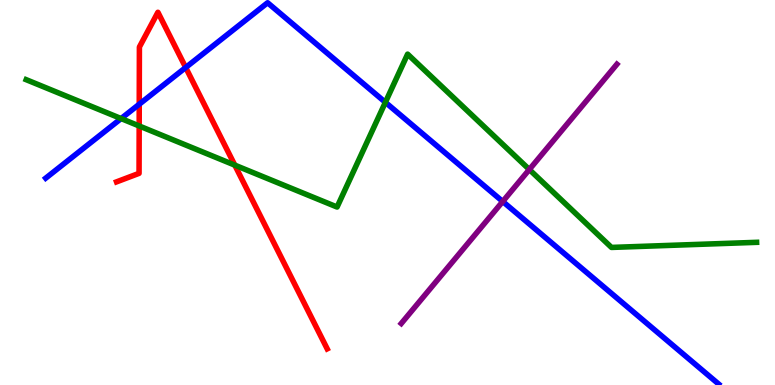[{'lines': ['blue', 'red'], 'intersections': [{'x': 1.8, 'y': 7.29}, {'x': 2.4, 'y': 8.25}]}, {'lines': ['green', 'red'], 'intersections': [{'x': 1.8, 'y': 6.73}, {'x': 3.03, 'y': 5.71}]}, {'lines': ['purple', 'red'], 'intersections': []}, {'lines': ['blue', 'green'], 'intersections': [{'x': 1.56, 'y': 6.92}, {'x': 4.97, 'y': 7.34}]}, {'lines': ['blue', 'purple'], 'intersections': [{'x': 6.49, 'y': 4.77}]}, {'lines': ['green', 'purple'], 'intersections': [{'x': 6.83, 'y': 5.6}]}]